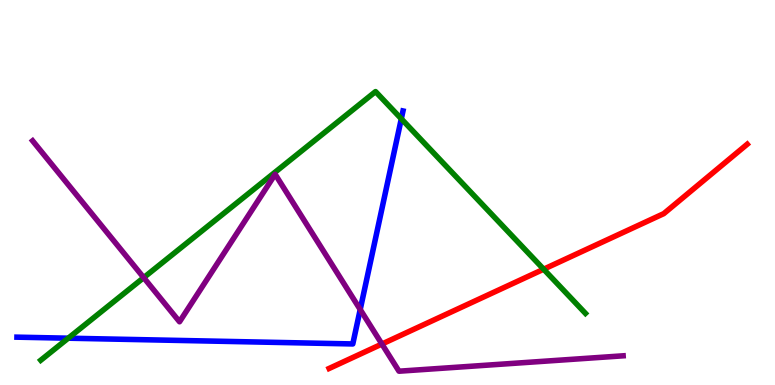[{'lines': ['blue', 'red'], 'intersections': []}, {'lines': ['green', 'red'], 'intersections': [{'x': 7.01, 'y': 3.01}]}, {'lines': ['purple', 'red'], 'intersections': [{'x': 4.93, 'y': 1.06}]}, {'lines': ['blue', 'green'], 'intersections': [{'x': 0.88, 'y': 1.22}, {'x': 5.18, 'y': 6.91}]}, {'lines': ['blue', 'purple'], 'intersections': [{'x': 4.65, 'y': 1.96}]}, {'lines': ['green', 'purple'], 'intersections': [{'x': 1.85, 'y': 2.79}]}]